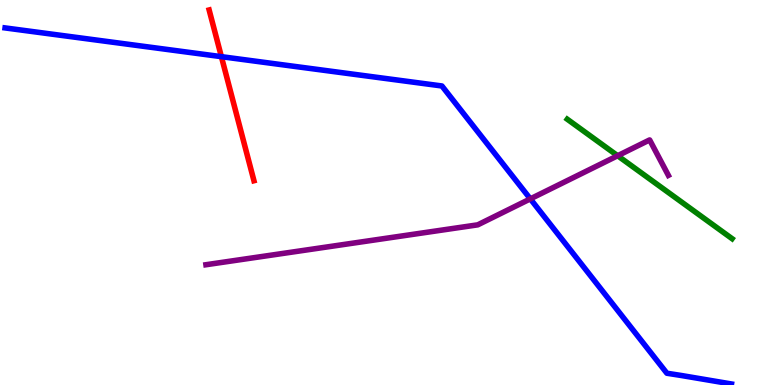[{'lines': ['blue', 'red'], 'intersections': [{'x': 2.86, 'y': 8.53}]}, {'lines': ['green', 'red'], 'intersections': []}, {'lines': ['purple', 'red'], 'intersections': []}, {'lines': ['blue', 'green'], 'intersections': []}, {'lines': ['blue', 'purple'], 'intersections': [{'x': 6.84, 'y': 4.83}]}, {'lines': ['green', 'purple'], 'intersections': [{'x': 7.97, 'y': 5.96}]}]